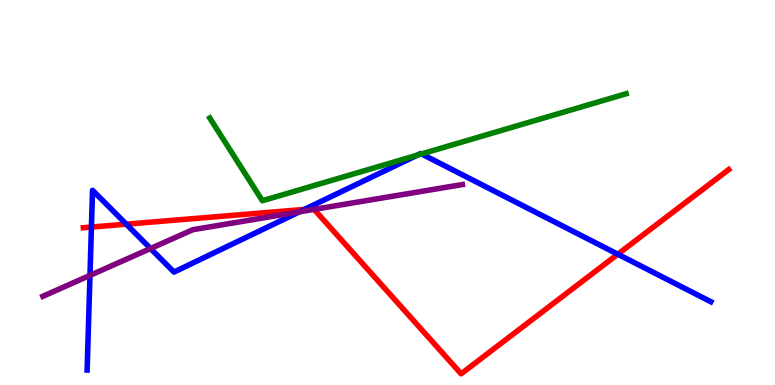[{'lines': ['blue', 'red'], 'intersections': [{'x': 1.18, 'y': 4.1}, {'x': 1.63, 'y': 4.18}, {'x': 3.93, 'y': 4.56}, {'x': 7.97, 'y': 3.4}]}, {'lines': ['green', 'red'], 'intersections': []}, {'lines': ['purple', 'red'], 'intersections': [{'x': 4.05, 'y': 4.56}]}, {'lines': ['blue', 'green'], 'intersections': [{'x': 5.39, 'y': 5.97}, {'x': 5.44, 'y': 6.0}]}, {'lines': ['blue', 'purple'], 'intersections': [{'x': 1.16, 'y': 2.85}, {'x': 1.94, 'y': 3.55}, {'x': 3.86, 'y': 4.5}]}, {'lines': ['green', 'purple'], 'intersections': []}]